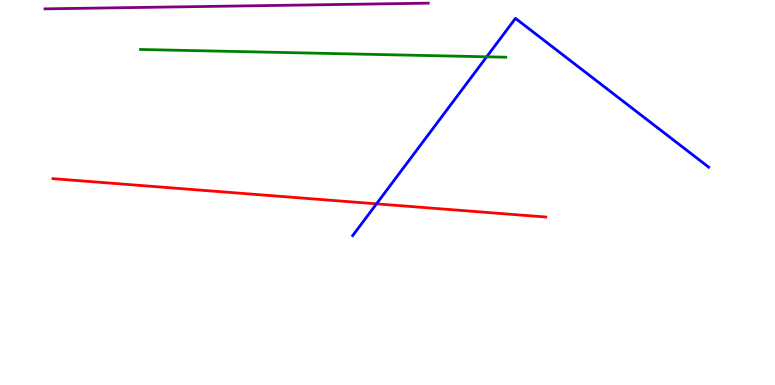[{'lines': ['blue', 'red'], 'intersections': [{'x': 4.86, 'y': 4.71}]}, {'lines': ['green', 'red'], 'intersections': []}, {'lines': ['purple', 'red'], 'intersections': []}, {'lines': ['blue', 'green'], 'intersections': [{'x': 6.28, 'y': 8.52}]}, {'lines': ['blue', 'purple'], 'intersections': []}, {'lines': ['green', 'purple'], 'intersections': []}]